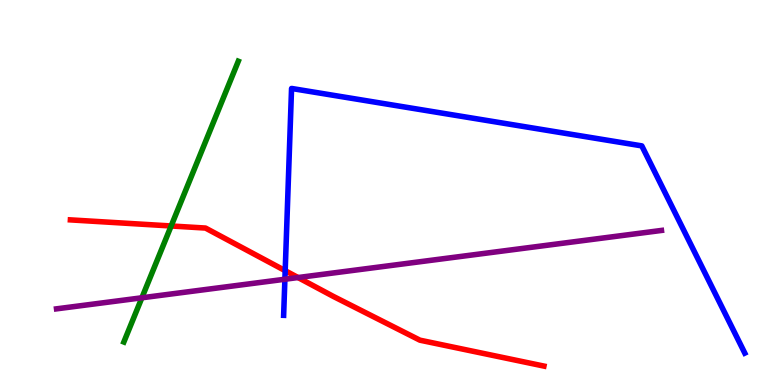[{'lines': ['blue', 'red'], 'intersections': [{'x': 3.68, 'y': 2.97}]}, {'lines': ['green', 'red'], 'intersections': [{'x': 2.21, 'y': 4.13}]}, {'lines': ['purple', 'red'], 'intersections': [{'x': 3.85, 'y': 2.79}]}, {'lines': ['blue', 'green'], 'intersections': []}, {'lines': ['blue', 'purple'], 'intersections': [{'x': 3.68, 'y': 2.75}]}, {'lines': ['green', 'purple'], 'intersections': [{'x': 1.83, 'y': 2.27}]}]